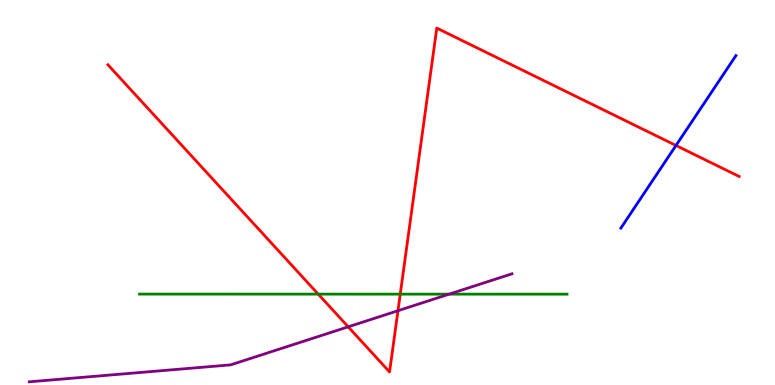[{'lines': ['blue', 'red'], 'intersections': [{'x': 8.72, 'y': 6.22}]}, {'lines': ['green', 'red'], 'intersections': [{'x': 4.11, 'y': 2.36}, {'x': 5.16, 'y': 2.36}]}, {'lines': ['purple', 'red'], 'intersections': [{'x': 4.49, 'y': 1.51}, {'x': 5.14, 'y': 1.93}]}, {'lines': ['blue', 'green'], 'intersections': []}, {'lines': ['blue', 'purple'], 'intersections': []}, {'lines': ['green', 'purple'], 'intersections': [{'x': 5.8, 'y': 2.36}]}]